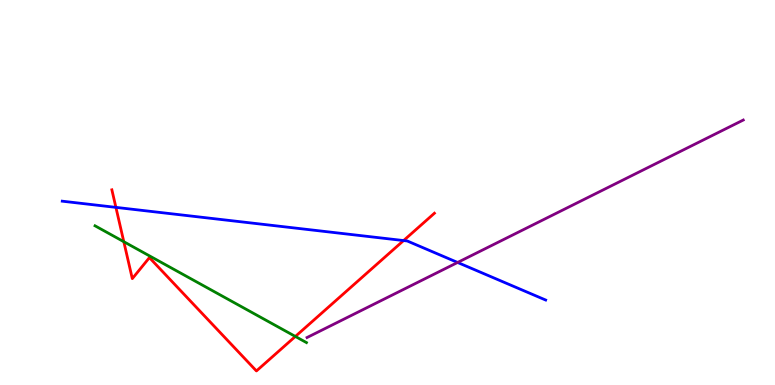[{'lines': ['blue', 'red'], 'intersections': [{'x': 1.5, 'y': 4.61}, {'x': 5.21, 'y': 3.75}]}, {'lines': ['green', 'red'], 'intersections': [{'x': 1.6, 'y': 3.72}, {'x': 3.81, 'y': 1.26}]}, {'lines': ['purple', 'red'], 'intersections': []}, {'lines': ['blue', 'green'], 'intersections': []}, {'lines': ['blue', 'purple'], 'intersections': [{'x': 5.9, 'y': 3.18}]}, {'lines': ['green', 'purple'], 'intersections': []}]